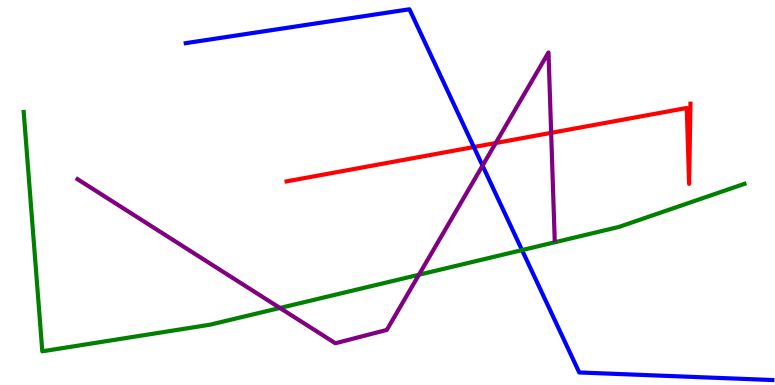[{'lines': ['blue', 'red'], 'intersections': [{'x': 6.11, 'y': 6.18}]}, {'lines': ['green', 'red'], 'intersections': []}, {'lines': ['purple', 'red'], 'intersections': [{'x': 6.4, 'y': 6.29}, {'x': 7.11, 'y': 6.55}]}, {'lines': ['blue', 'green'], 'intersections': [{'x': 6.74, 'y': 3.5}]}, {'lines': ['blue', 'purple'], 'intersections': [{'x': 6.23, 'y': 5.7}]}, {'lines': ['green', 'purple'], 'intersections': [{'x': 3.61, 'y': 2.0}, {'x': 5.41, 'y': 2.86}]}]